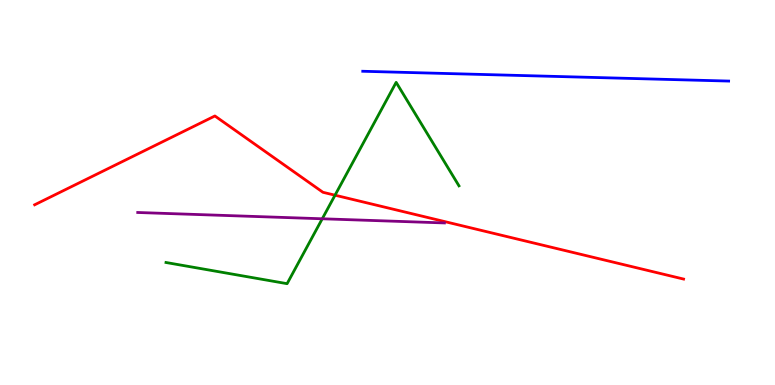[{'lines': ['blue', 'red'], 'intersections': []}, {'lines': ['green', 'red'], 'intersections': [{'x': 4.32, 'y': 4.93}]}, {'lines': ['purple', 'red'], 'intersections': []}, {'lines': ['blue', 'green'], 'intersections': []}, {'lines': ['blue', 'purple'], 'intersections': []}, {'lines': ['green', 'purple'], 'intersections': [{'x': 4.16, 'y': 4.32}]}]